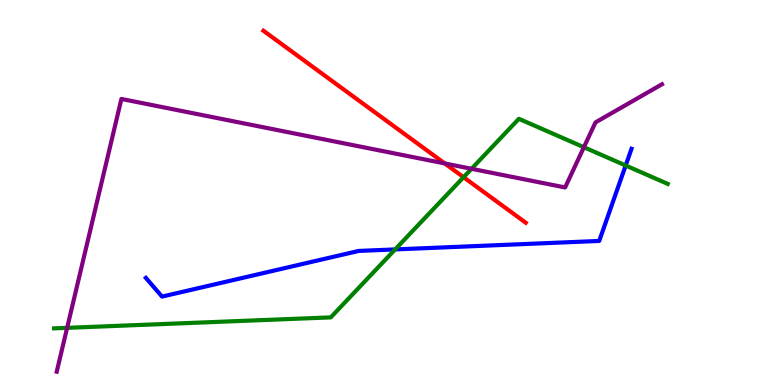[{'lines': ['blue', 'red'], 'intersections': []}, {'lines': ['green', 'red'], 'intersections': [{'x': 5.98, 'y': 5.4}]}, {'lines': ['purple', 'red'], 'intersections': [{'x': 5.74, 'y': 5.75}]}, {'lines': ['blue', 'green'], 'intersections': [{'x': 5.1, 'y': 3.52}, {'x': 8.07, 'y': 5.7}]}, {'lines': ['blue', 'purple'], 'intersections': []}, {'lines': ['green', 'purple'], 'intersections': [{'x': 0.866, 'y': 1.48}, {'x': 6.08, 'y': 5.62}, {'x': 7.53, 'y': 6.18}]}]